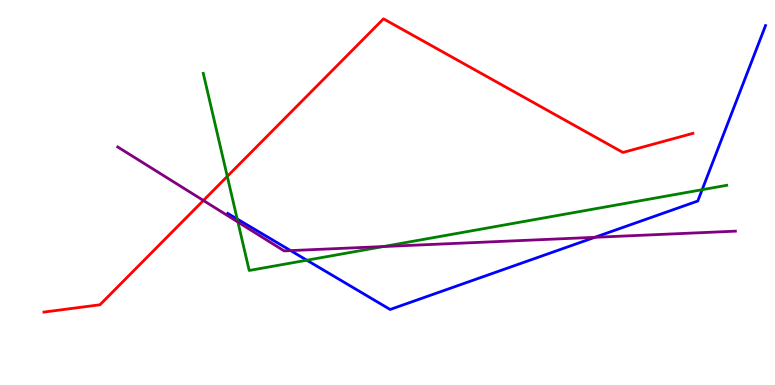[{'lines': ['blue', 'red'], 'intersections': []}, {'lines': ['green', 'red'], 'intersections': [{'x': 2.93, 'y': 5.42}]}, {'lines': ['purple', 'red'], 'intersections': [{'x': 2.62, 'y': 4.79}]}, {'lines': ['blue', 'green'], 'intersections': [{'x': 3.06, 'y': 4.31}, {'x': 3.96, 'y': 3.24}, {'x': 9.06, 'y': 5.07}]}, {'lines': ['blue', 'purple'], 'intersections': [{'x': 3.75, 'y': 3.49}, {'x': 7.68, 'y': 3.84}]}, {'lines': ['green', 'purple'], 'intersections': [{'x': 3.07, 'y': 4.23}, {'x': 4.95, 'y': 3.6}]}]